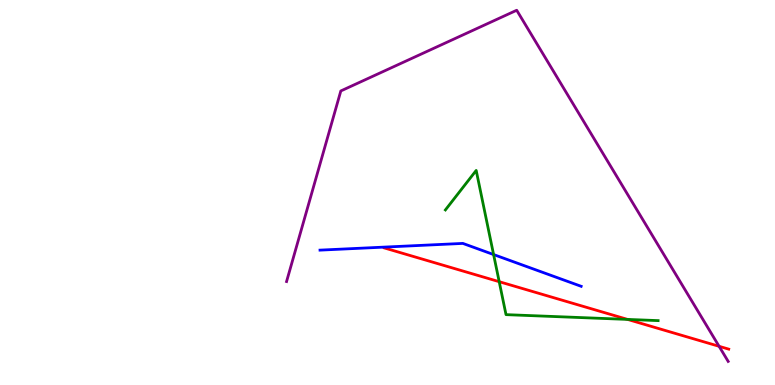[{'lines': ['blue', 'red'], 'intersections': []}, {'lines': ['green', 'red'], 'intersections': [{'x': 6.44, 'y': 2.68}, {'x': 8.1, 'y': 1.7}]}, {'lines': ['purple', 'red'], 'intersections': [{'x': 9.28, 'y': 1.01}]}, {'lines': ['blue', 'green'], 'intersections': [{'x': 6.37, 'y': 3.39}]}, {'lines': ['blue', 'purple'], 'intersections': []}, {'lines': ['green', 'purple'], 'intersections': []}]